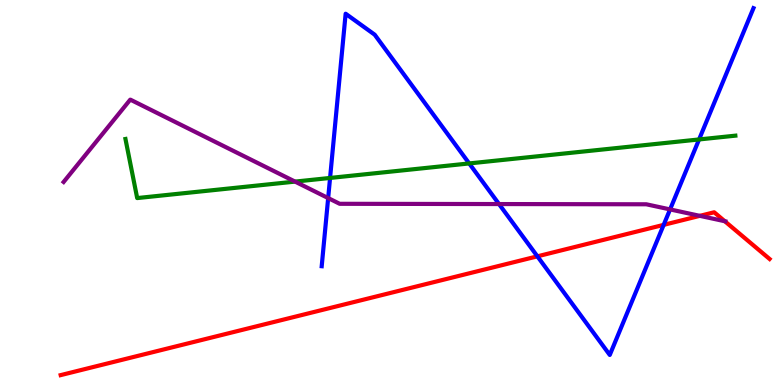[{'lines': ['blue', 'red'], 'intersections': [{'x': 6.93, 'y': 3.34}, {'x': 8.56, 'y': 4.16}]}, {'lines': ['green', 'red'], 'intersections': []}, {'lines': ['purple', 'red'], 'intersections': [{'x': 9.03, 'y': 4.39}, {'x': 9.35, 'y': 4.25}]}, {'lines': ['blue', 'green'], 'intersections': [{'x': 4.26, 'y': 5.38}, {'x': 6.05, 'y': 5.75}, {'x': 9.02, 'y': 6.38}]}, {'lines': ['blue', 'purple'], 'intersections': [{'x': 4.23, 'y': 4.86}, {'x': 6.44, 'y': 4.7}, {'x': 8.65, 'y': 4.56}]}, {'lines': ['green', 'purple'], 'intersections': [{'x': 3.81, 'y': 5.28}]}]